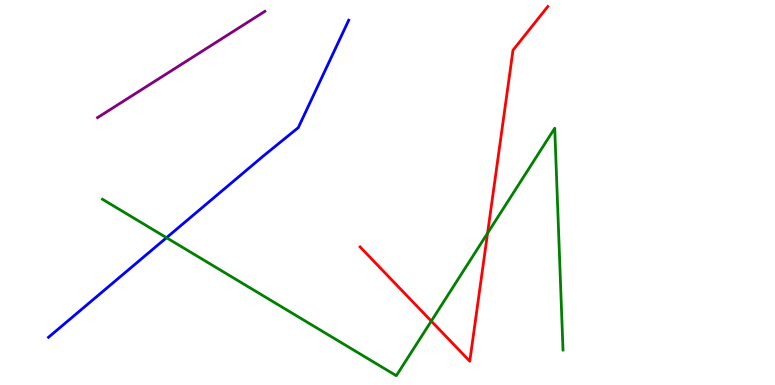[{'lines': ['blue', 'red'], 'intersections': []}, {'lines': ['green', 'red'], 'intersections': [{'x': 5.56, 'y': 1.66}, {'x': 6.29, 'y': 3.94}]}, {'lines': ['purple', 'red'], 'intersections': []}, {'lines': ['blue', 'green'], 'intersections': [{'x': 2.15, 'y': 3.83}]}, {'lines': ['blue', 'purple'], 'intersections': []}, {'lines': ['green', 'purple'], 'intersections': []}]